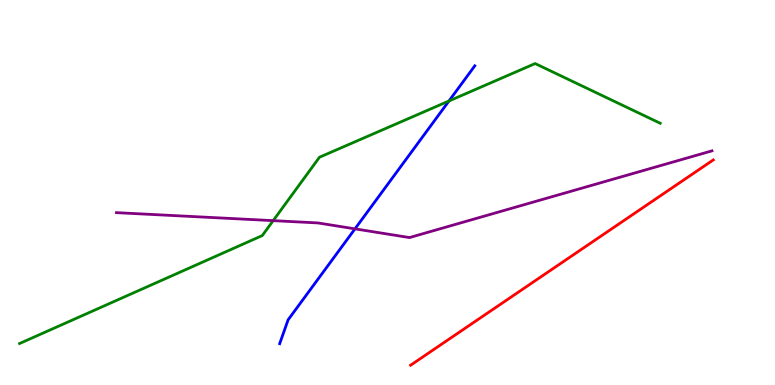[{'lines': ['blue', 'red'], 'intersections': []}, {'lines': ['green', 'red'], 'intersections': []}, {'lines': ['purple', 'red'], 'intersections': []}, {'lines': ['blue', 'green'], 'intersections': [{'x': 5.79, 'y': 7.38}]}, {'lines': ['blue', 'purple'], 'intersections': [{'x': 4.58, 'y': 4.06}]}, {'lines': ['green', 'purple'], 'intersections': [{'x': 3.52, 'y': 4.27}]}]